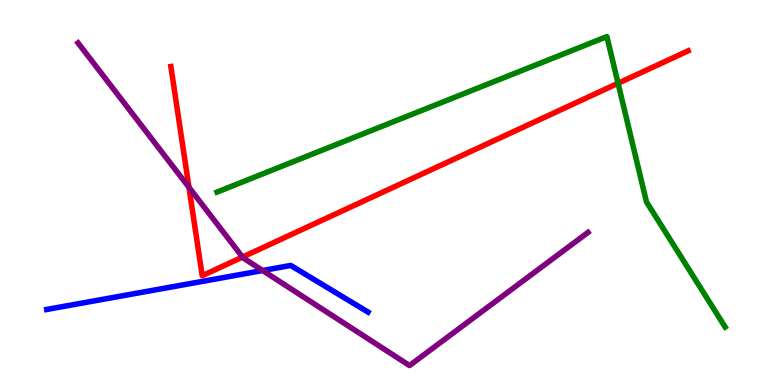[{'lines': ['blue', 'red'], 'intersections': []}, {'lines': ['green', 'red'], 'intersections': [{'x': 7.97, 'y': 7.84}]}, {'lines': ['purple', 'red'], 'intersections': [{'x': 2.44, 'y': 5.13}, {'x': 3.13, 'y': 3.32}]}, {'lines': ['blue', 'green'], 'intersections': []}, {'lines': ['blue', 'purple'], 'intersections': [{'x': 3.39, 'y': 2.97}]}, {'lines': ['green', 'purple'], 'intersections': []}]